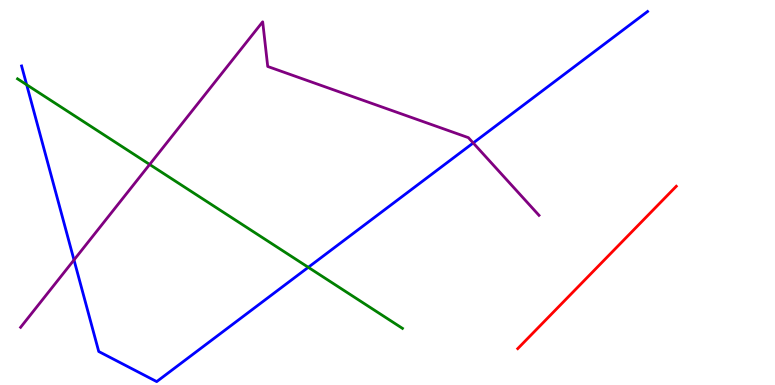[{'lines': ['blue', 'red'], 'intersections': []}, {'lines': ['green', 'red'], 'intersections': []}, {'lines': ['purple', 'red'], 'intersections': []}, {'lines': ['blue', 'green'], 'intersections': [{'x': 0.344, 'y': 7.8}, {'x': 3.98, 'y': 3.06}]}, {'lines': ['blue', 'purple'], 'intersections': [{'x': 0.955, 'y': 3.25}, {'x': 6.11, 'y': 6.29}]}, {'lines': ['green', 'purple'], 'intersections': [{'x': 1.93, 'y': 5.73}]}]